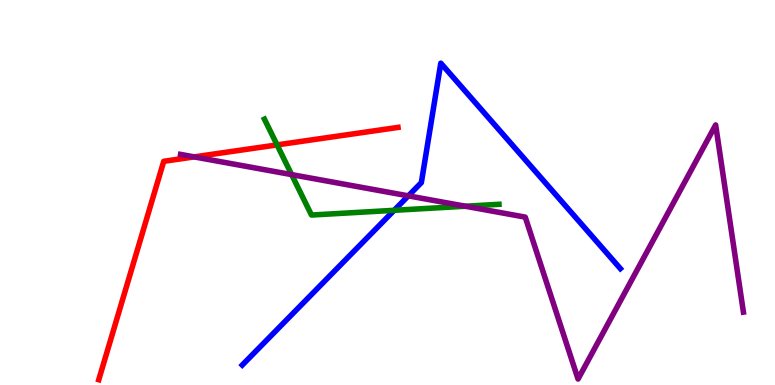[{'lines': ['blue', 'red'], 'intersections': []}, {'lines': ['green', 'red'], 'intersections': [{'x': 3.58, 'y': 6.24}]}, {'lines': ['purple', 'red'], 'intersections': [{'x': 2.51, 'y': 5.92}]}, {'lines': ['blue', 'green'], 'intersections': [{'x': 5.09, 'y': 4.54}]}, {'lines': ['blue', 'purple'], 'intersections': [{'x': 5.27, 'y': 4.91}]}, {'lines': ['green', 'purple'], 'intersections': [{'x': 3.76, 'y': 5.46}, {'x': 6.0, 'y': 4.64}]}]